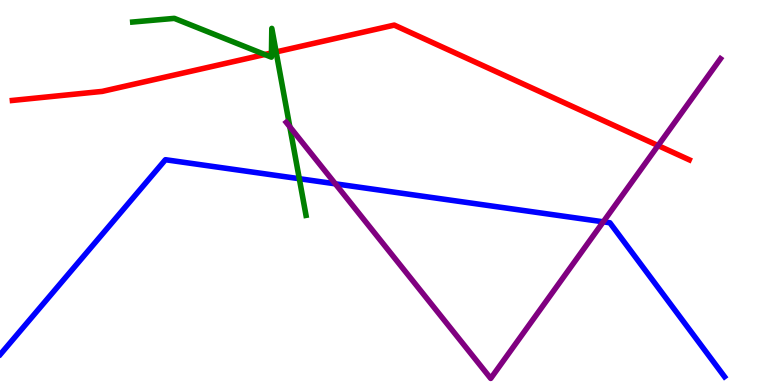[{'lines': ['blue', 'red'], 'intersections': []}, {'lines': ['green', 'red'], 'intersections': [{'x': 3.42, 'y': 8.58}, {'x': 3.5, 'y': 8.62}, {'x': 3.56, 'y': 8.65}]}, {'lines': ['purple', 'red'], 'intersections': [{'x': 8.49, 'y': 6.22}]}, {'lines': ['blue', 'green'], 'intersections': [{'x': 3.86, 'y': 5.36}]}, {'lines': ['blue', 'purple'], 'intersections': [{'x': 4.33, 'y': 5.23}, {'x': 7.78, 'y': 4.24}]}, {'lines': ['green', 'purple'], 'intersections': [{'x': 3.74, 'y': 6.71}]}]